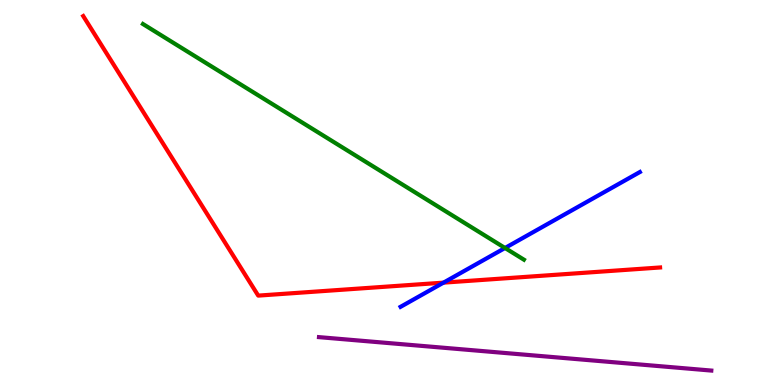[{'lines': ['blue', 'red'], 'intersections': [{'x': 5.72, 'y': 2.66}]}, {'lines': ['green', 'red'], 'intersections': []}, {'lines': ['purple', 'red'], 'intersections': []}, {'lines': ['blue', 'green'], 'intersections': [{'x': 6.52, 'y': 3.56}]}, {'lines': ['blue', 'purple'], 'intersections': []}, {'lines': ['green', 'purple'], 'intersections': []}]